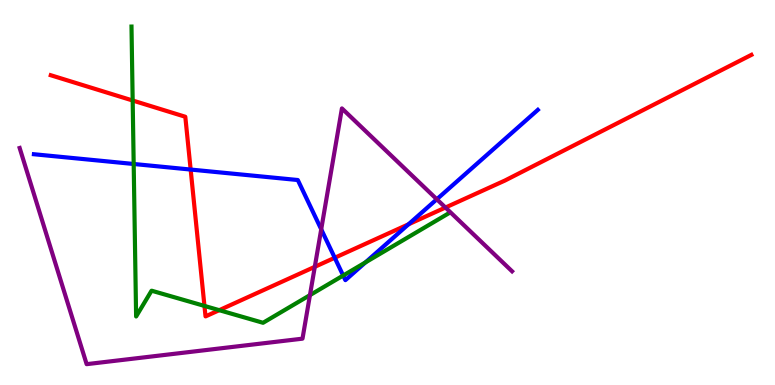[{'lines': ['blue', 'red'], 'intersections': [{'x': 2.46, 'y': 5.6}, {'x': 4.32, 'y': 3.3}, {'x': 5.27, 'y': 4.17}]}, {'lines': ['green', 'red'], 'intersections': [{'x': 1.71, 'y': 7.39}, {'x': 2.64, 'y': 2.05}, {'x': 2.83, 'y': 1.94}]}, {'lines': ['purple', 'red'], 'intersections': [{'x': 4.06, 'y': 3.07}, {'x': 5.75, 'y': 4.61}]}, {'lines': ['blue', 'green'], 'intersections': [{'x': 1.72, 'y': 5.74}, {'x': 4.43, 'y': 2.84}, {'x': 4.72, 'y': 3.18}]}, {'lines': ['blue', 'purple'], 'intersections': [{'x': 4.14, 'y': 4.04}, {'x': 5.64, 'y': 4.82}]}, {'lines': ['green', 'purple'], 'intersections': [{'x': 4.0, 'y': 2.33}]}]